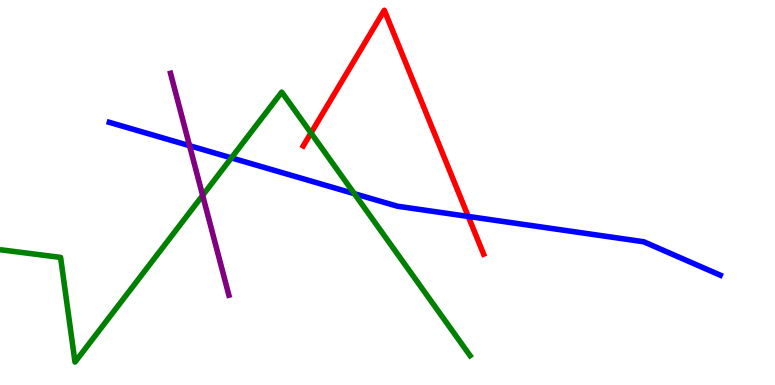[{'lines': ['blue', 'red'], 'intersections': [{'x': 6.04, 'y': 4.38}]}, {'lines': ['green', 'red'], 'intersections': [{'x': 4.01, 'y': 6.55}]}, {'lines': ['purple', 'red'], 'intersections': []}, {'lines': ['blue', 'green'], 'intersections': [{'x': 2.99, 'y': 5.9}, {'x': 4.57, 'y': 4.97}]}, {'lines': ['blue', 'purple'], 'intersections': [{'x': 2.45, 'y': 6.22}]}, {'lines': ['green', 'purple'], 'intersections': [{'x': 2.61, 'y': 4.92}]}]